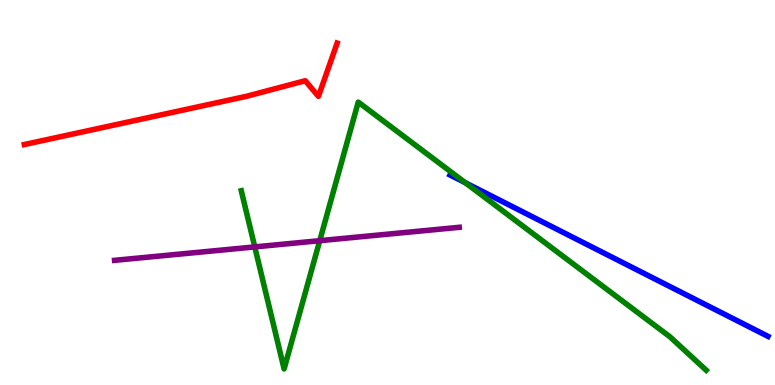[{'lines': ['blue', 'red'], 'intersections': []}, {'lines': ['green', 'red'], 'intersections': []}, {'lines': ['purple', 'red'], 'intersections': []}, {'lines': ['blue', 'green'], 'intersections': [{'x': 6.0, 'y': 5.25}]}, {'lines': ['blue', 'purple'], 'intersections': []}, {'lines': ['green', 'purple'], 'intersections': [{'x': 3.29, 'y': 3.59}, {'x': 4.13, 'y': 3.75}]}]